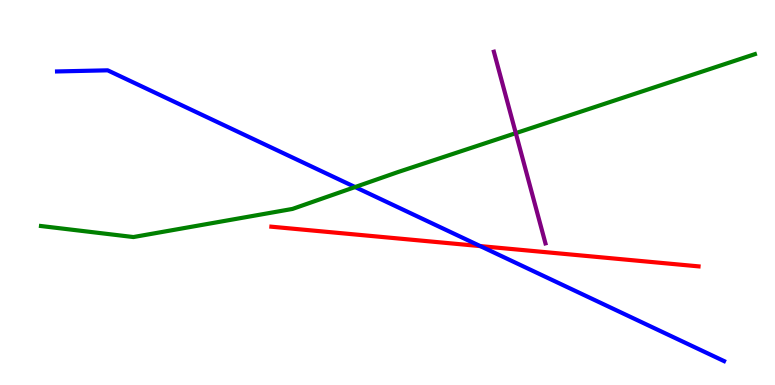[{'lines': ['blue', 'red'], 'intersections': [{'x': 6.2, 'y': 3.61}]}, {'lines': ['green', 'red'], 'intersections': []}, {'lines': ['purple', 'red'], 'intersections': []}, {'lines': ['blue', 'green'], 'intersections': [{'x': 4.58, 'y': 5.14}]}, {'lines': ['blue', 'purple'], 'intersections': []}, {'lines': ['green', 'purple'], 'intersections': [{'x': 6.66, 'y': 6.54}]}]